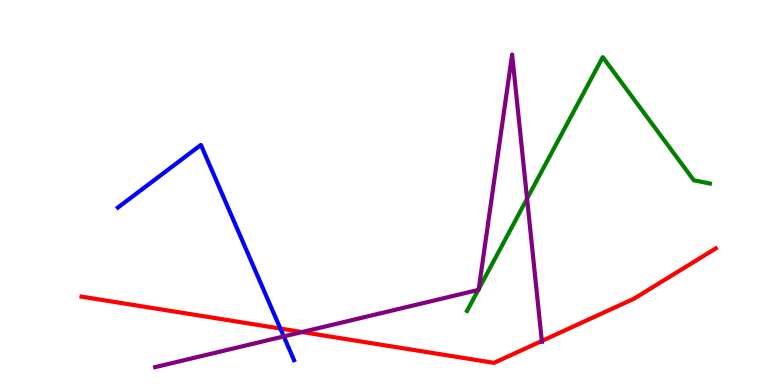[{'lines': ['blue', 'red'], 'intersections': [{'x': 3.62, 'y': 1.47}]}, {'lines': ['green', 'red'], 'intersections': []}, {'lines': ['purple', 'red'], 'intersections': [{'x': 3.9, 'y': 1.38}, {'x': 6.99, 'y': 1.14}]}, {'lines': ['blue', 'green'], 'intersections': []}, {'lines': ['blue', 'purple'], 'intersections': [{'x': 3.66, 'y': 1.26}]}, {'lines': ['green', 'purple'], 'intersections': [{'x': 6.17, 'y': 2.47}, {'x': 6.18, 'y': 2.49}, {'x': 6.8, 'y': 4.84}]}]